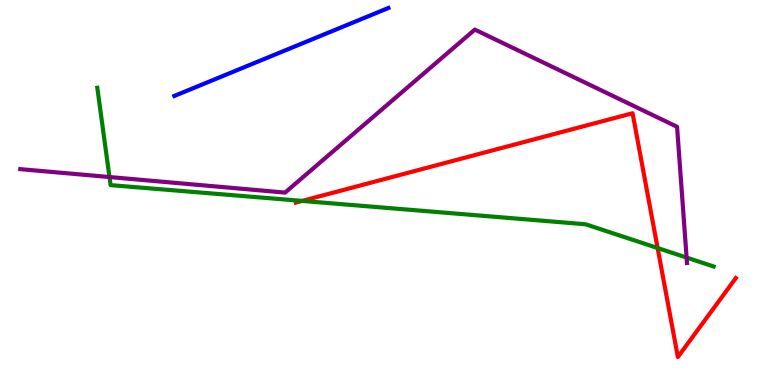[{'lines': ['blue', 'red'], 'intersections': []}, {'lines': ['green', 'red'], 'intersections': [{'x': 3.9, 'y': 4.78}, {'x': 8.49, 'y': 3.56}]}, {'lines': ['purple', 'red'], 'intersections': []}, {'lines': ['blue', 'green'], 'intersections': []}, {'lines': ['blue', 'purple'], 'intersections': []}, {'lines': ['green', 'purple'], 'intersections': [{'x': 1.41, 'y': 5.4}, {'x': 8.86, 'y': 3.31}]}]